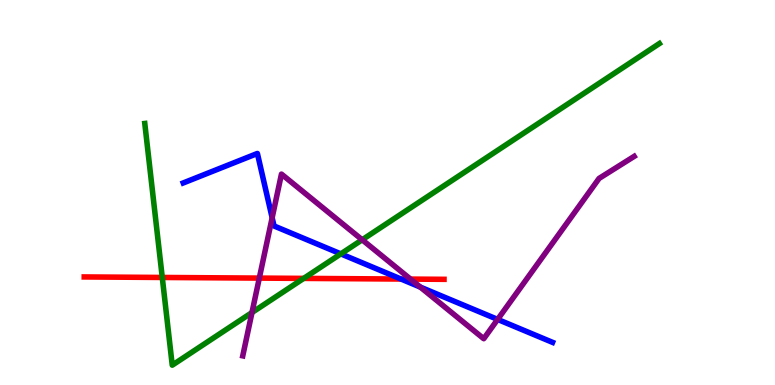[{'lines': ['blue', 'red'], 'intersections': [{'x': 5.17, 'y': 2.75}]}, {'lines': ['green', 'red'], 'intersections': [{'x': 2.09, 'y': 2.79}, {'x': 3.92, 'y': 2.77}]}, {'lines': ['purple', 'red'], 'intersections': [{'x': 3.35, 'y': 2.78}, {'x': 5.3, 'y': 2.75}]}, {'lines': ['blue', 'green'], 'intersections': [{'x': 4.4, 'y': 3.41}]}, {'lines': ['blue', 'purple'], 'intersections': [{'x': 3.51, 'y': 4.34}, {'x': 5.42, 'y': 2.54}, {'x': 6.42, 'y': 1.7}]}, {'lines': ['green', 'purple'], 'intersections': [{'x': 3.25, 'y': 1.88}, {'x': 4.67, 'y': 3.77}]}]